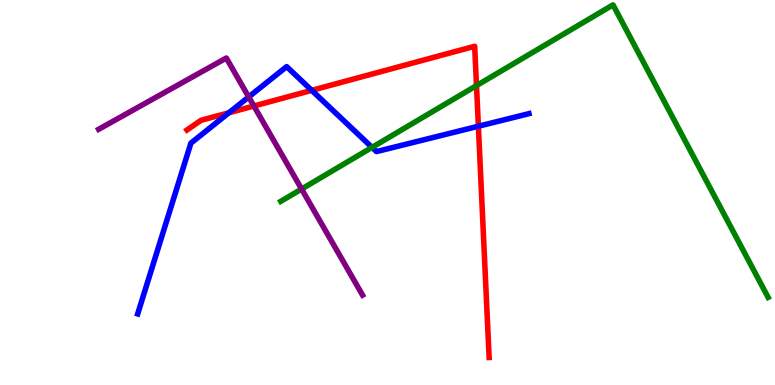[{'lines': ['blue', 'red'], 'intersections': [{'x': 2.95, 'y': 7.07}, {'x': 4.02, 'y': 7.65}, {'x': 6.17, 'y': 6.72}]}, {'lines': ['green', 'red'], 'intersections': [{'x': 6.15, 'y': 7.78}]}, {'lines': ['purple', 'red'], 'intersections': [{'x': 3.28, 'y': 7.25}]}, {'lines': ['blue', 'green'], 'intersections': [{'x': 4.8, 'y': 6.17}]}, {'lines': ['blue', 'purple'], 'intersections': [{'x': 3.21, 'y': 7.48}]}, {'lines': ['green', 'purple'], 'intersections': [{'x': 3.89, 'y': 5.09}]}]